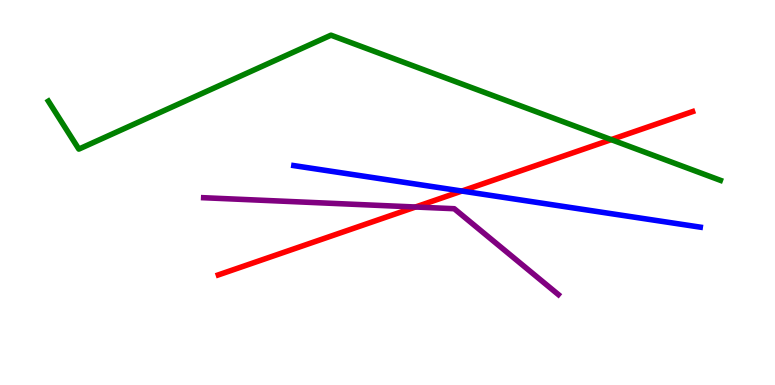[{'lines': ['blue', 'red'], 'intersections': [{'x': 5.96, 'y': 5.04}]}, {'lines': ['green', 'red'], 'intersections': [{'x': 7.89, 'y': 6.37}]}, {'lines': ['purple', 'red'], 'intersections': [{'x': 5.36, 'y': 4.62}]}, {'lines': ['blue', 'green'], 'intersections': []}, {'lines': ['blue', 'purple'], 'intersections': []}, {'lines': ['green', 'purple'], 'intersections': []}]